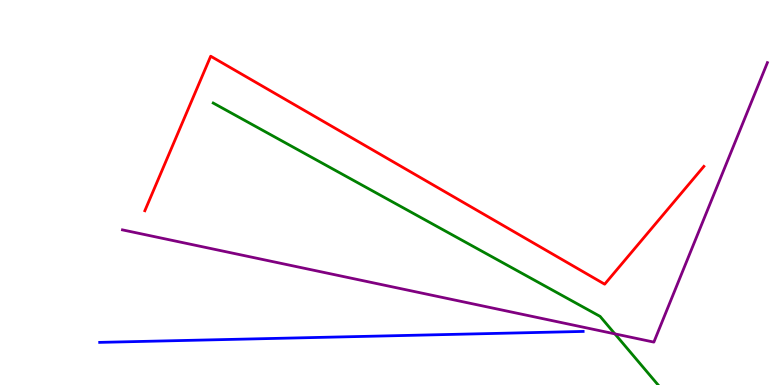[{'lines': ['blue', 'red'], 'intersections': []}, {'lines': ['green', 'red'], 'intersections': []}, {'lines': ['purple', 'red'], 'intersections': []}, {'lines': ['blue', 'green'], 'intersections': []}, {'lines': ['blue', 'purple'], 'intersections': []}, {'lines': ['green', 'purple'], 'intersections': [{'x': 7.93, 'y': 1.33}]}]